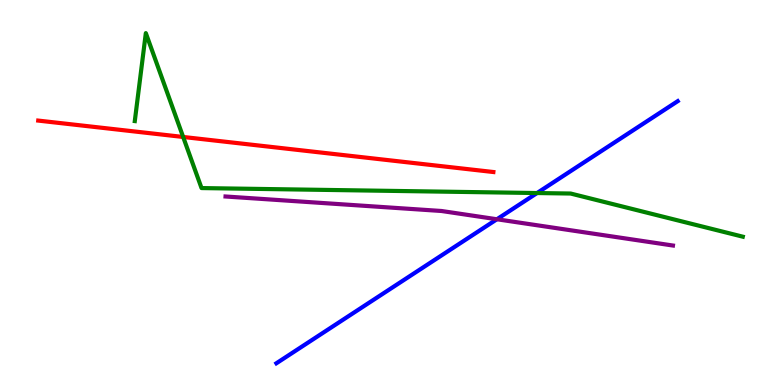[{'lines': ['blue', 'red'], 'intersections': []}, {'lines': ['green', 'red'], 'intersections': [{'x': 2.36, 'y': 6.44}]}, {'lines': ['purple', 'red'], 'intersections': []}, {'lines': ['blue', 'green'], 'intersections': [{'x': 6.93, 'y': 4.99}]}, {'lines': ['blue', 'purple'], 'intersections': [{'x': 6.41, 'y': 4.3}]}, {'lines': ['green', 'purple'], 'intersections': []}]